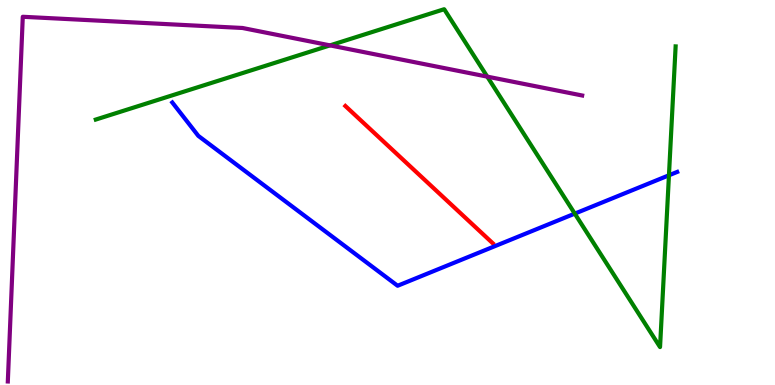[{'lines': ['blue', 'red'], 'intersections': []}, {'lines': ['green', 'red'], 'intersections': []}, {'lines': ['purple', 'red'], 'intersections': []}, {'lines': ['blue', 'green'], 'intersections': [{'x': 7.42, 'y': 4.45}, {'x': 8.63, 'y': 5.45}]}, {'lines': ['blue', 'purple'], 'intersections': []}, {'lines': ['green', 'purple'], 'intersections': [{'x': 4.26, 'y': 8.82}, {'x': 6.29, 'y': 8.01}]}]